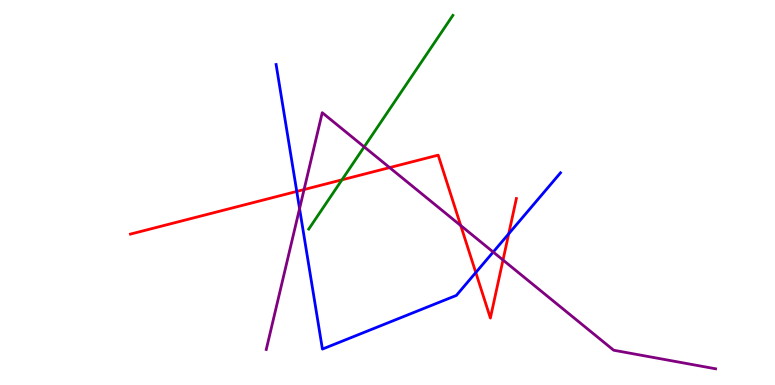[{'lines': ['blue', 'red'], 'intersections': [{'x': 3.83, 'y': 5.03}, {'x': 6.14, 'y': 2.92}, {'x': 6.56, 'y': 3.93}]}, {'lines': ['green', 'red'], 'intersections': [{'x': 4.41, 'y': 5.33}]}, {'lines': ['purple', 'red'], 'intersections': [{'x': 3.92, 'y': 5.08}, {'x': 5.03, 'y': 5.65}, {'x': 5.95, 'y': 4.14}, {'x': 6.49, 'y': 3.25}]}, {'lines': ['blue', 'green'], 'intersections': []}, {'lines': ['blue', 'purple'], 'intersections': [{'x': 3.87, 'y': 4.58}, {'x': 6.36, 'y': 3.45}]}, {'lines': ['green', 'purple'], 'intersections': [{'x': 4.7, 'y': 6.19}]}]